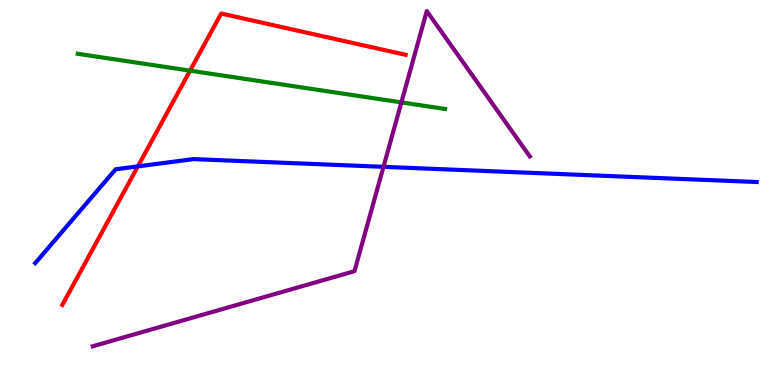[{'lines': ['blue', 'red'], 'intersections': [{'x': 1.78, 'y': 5.68}]}, {'lines': ['green', 'red'], 'intersections': [{'x': 2.45, 'y': 8.16}]}, {'lines': ['purple', 'red'], 'intersections': []}, {'lines': ['blue', 'green'], 'intersections': []}, {'lines': ['blue', 'purple'], 'intersections': [{'x': 4.95, 'y': 5.67}]}, {'lines': ['green', 'purple'], 'intersections': [{'x': 5.18, 'y': 7.34}]}]